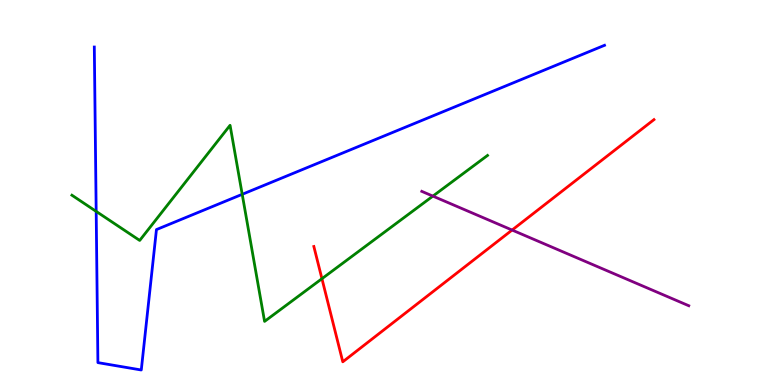[{'lines': ['blue', 'red'], 'intersections': []}, {'lines': ['green', 'red'], 'intersections': [{'x': 4.15, 'y': 2.76}]}, {'lines': ['purple', 'red'], 'intersections': [{'x': 6.61, 'y': 4.02}]}, {'lines': ['blue', 'green'], 'intersections': [{'x': 1.24, 'y': 4.51}, {'x': 3.13, 'y': 4.95}]}, {'lines': ['blue', 'purple'], 'intersections': []}, {'lines': ['green', 'purple'], 'intersections': [{'x': 5.59, 'y': 4.91}]}]